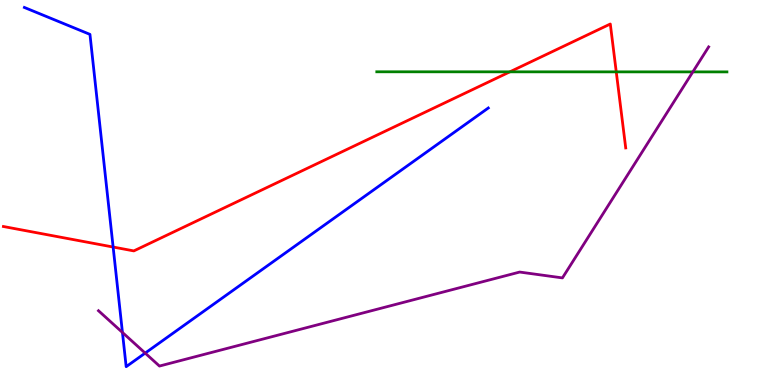[{'lines': ['blue', 'red'], 'intersections': [{'x': 1.46, 'y': 3.58}]}, {'lines': ['green', 'red'], 'intersections': [{'x': 6.58, 'y': 8.13}, {'x': 7.95, 'y': 8.13}]}, {'lines': ['purple', 'red'], 'intersections': []}, {'lines': ['blue', 'green'], 'intersections': []}, {'lines': ['blue', 'purple'], 'intersections': [{'x': 1.58, 'y': 1.36}, {'x': 1.87, 'y': 0.829}]}, {'lines': ['green', 'purple'], 'intersections': [{'x': 8.94, 'y': 8.13}]}]